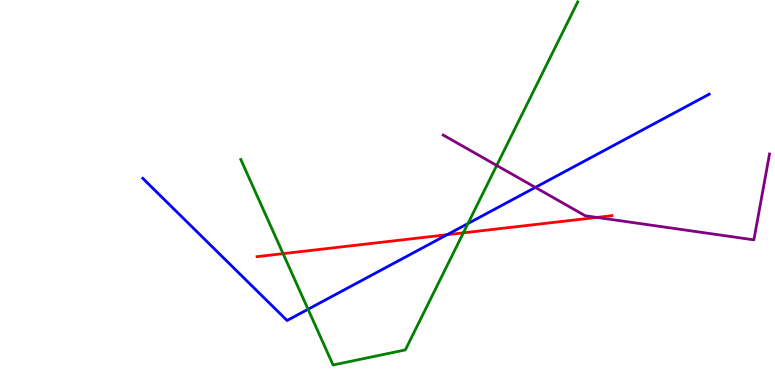[{'lines': ['blue', 'red'], 'intersections': [{'x': 5.77, 'y': 3.9}]}, {'lines': ['green', 'red'], 'intersections': [{'x': 3.65, 'y': 3.41}, {'x': 5.98, 'y': 3.95}]}, {'lines': ['purple', 'red'], 'intersections': [{'x': 7.7, 'y': 4.35}]}, {'lines': ['blue', 'green'], 'intersections': [{'x': 3.97, 'y': 1.97}, {'x': 6.04, 'y': 4.19}]}, {'lines': ['blue', 'purple'], 'intersections': [{'x': 6.91, 'y': 5.13}]}, {'lines': ['green', 'purple'], 'intersections': [{'x': 6.41, 'y': 5.7}]}]